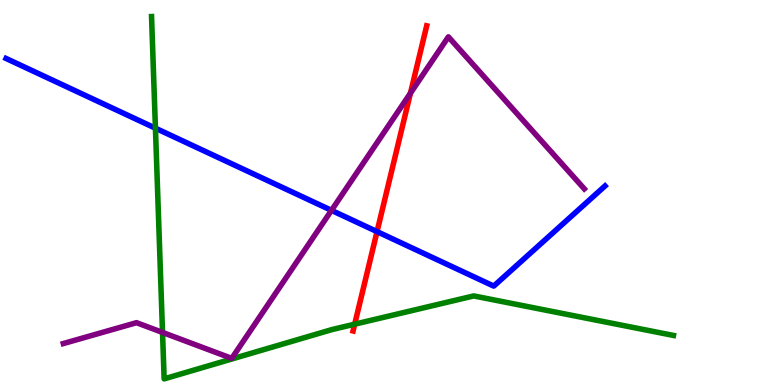[{'lines': ['blue', 'red'], 'intersections': [{'x': 4.86, 'y': 3.98}]}, {'lines': ['green', 'red'], 'intersections': [{'x': 4.58, 'y': 1.58}]}, {'lines': ['purple', 'red'], 'intersections': [{'x': 5.3, 'y': 7.58}]}, {'lines': ['blue', 'green'], 'intersections': [{'x': 2.01, 'y': 6.67}]}, {'lines': ['blue', 'purple'], 'intersections': [{'x': 4.28, 'y': 4.54}]}, {'lines': ['green', 'purple'], 'intersections': [{'x': 2.1, 'y': 1.37}]}]